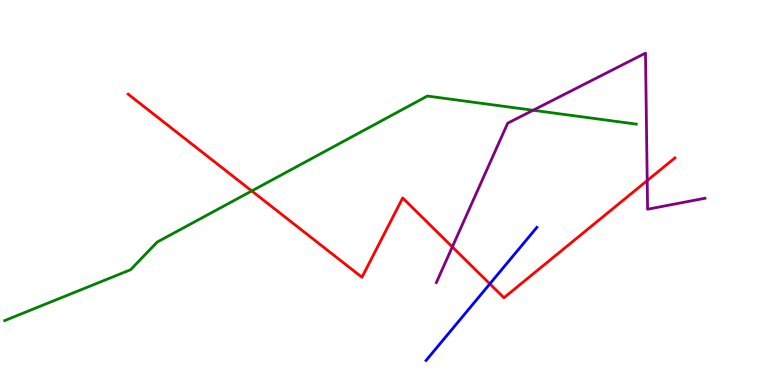[{'lines': ['blue', 'red'], 'intersections': [{'x': 6.32, 'y': 2.63}]}, {'lines': ['green', 'red'], 'intersections': [{'x': 3.25, 'y': 5.04}]}, {'lines': ['purple', 'red'], 'intersections': [{'x': 5.84, 'y': 3.59}, {'x': 8.35, 'y': 5.31}]}, {'lines': ['blue', 'green'], 'intersections': []}, {'lines': ['blue', 'purple'], 'intersections': []}, {'lines': ['green', 'purple'], 'intersections': [{'x': 6.88, 'y': 7.14}]}]